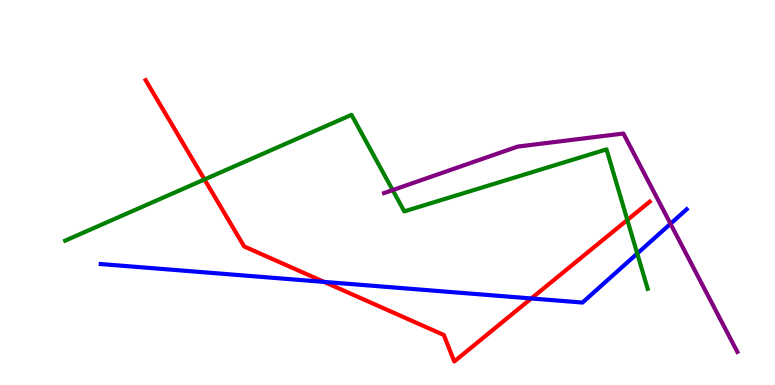[{'lines': ['blue', 'red'], 'intersections': [{'x': 4.18, 'y': 2.68}, {'x': 6.86, 'y': 2.25}]}, {'lines': ['green', 'red'], 'intersections': [{'x': 2.64, 'y': 5.34}, {'x': 8.09, 'y': 4.29}]}, {'lines': ['purple', 'red'], 'intersections': []}, {'lines': ['blue', 'green'], 'intersections': [{'x': 8.22, 'y': 3.41}]}, {'lines': ['blue', 'purple'], 'intersections': [{'x': 8.65, 'y': 4.19}]}, {'lines': ['green', 'purple'], 'intersections': [{'x': 5.07, 'y': 5.06}]}]